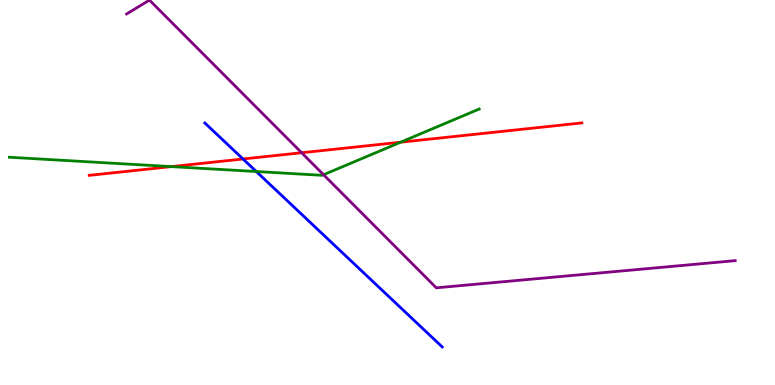[{'lines': ['blue', 'red'], 'intersections': [{'x': 3.14, 'y': 5.87}]}, {'lines': ['green', 'red'], 'intersections': [{'x': 2.21, 'y': 5.67}, {'x': 5.17, 'y': 6.31}]}, {'lines': ['purple', 'red'], 'intersections': [{'x': 3.89, 'y': 6.03}]}, {'lines': ['blue', 'green'], 'intersections': [{'x': 3.31, 'y': 5.54}]}, {'lines': ['blue', 'purple'], 'intersections': []}, {'lines': ['green', 'purple'], 'intersections': [{'x': 4.17, 'y': 5.46}]}]